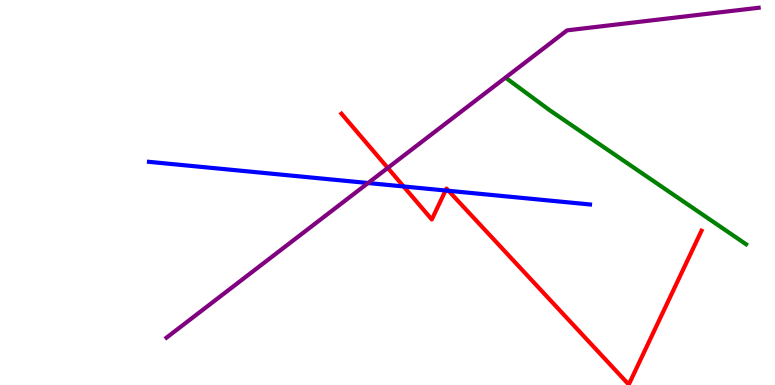[{'lines': ['blue', 'red'], 'intersections': [{'x': 5.21, 'y': 5.16}, {'x': 5.75, 'y': 5.05}, {'x': 5.79, 'y': 5.04}]}, {'lines': ['green', 'red'], 'intersections': []}, {'lines': ['purple', 'red'], 'intersections': [{'x': 5.0, 'y': 5.64}]}, {'lines': ['blue', 'green'], 'intersections': []}, {'lines': ['blue', 'purple'], 'intersections': [{'x': 4.75, 'y': 5.25}]}, {'lines': ['green', 'purple'], 'intersections': []}]